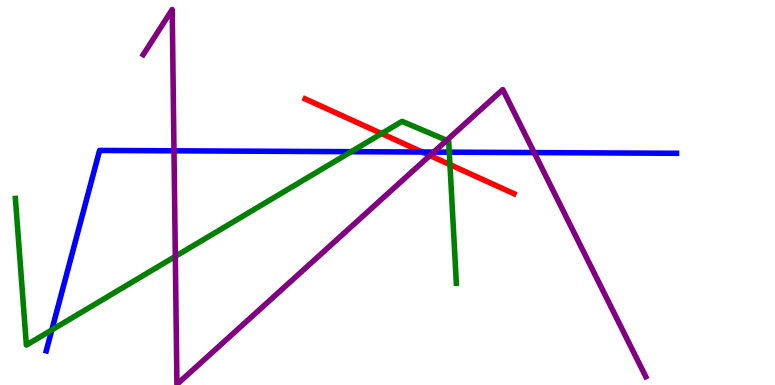[{'lines': ['blue', 'red'], 'intersections': [{'x': 5.45, 'y': 6.05}]}, {'lines': ['green', 'red'], 'intersections': [{'x': 4.92, 'y': 6.53}, {'x': 5.81, 'y': 5.72}]}, {'lines': ['purple', 'red'], 'intersections': [{'x': 5.55, 'y': 5.96}]}, {'lines': ['blue', 'green'], 'intersections': [{'x': 0.669, 'y': 1.43}, {'x': 4.53, 'y': 6.06}, {'x': 5.8, 'y': 6.05}]}, {'lines': ['blue', 'purple'], 'intersections': [{'x': 2.25, 'y': 6.08}, {'x': 5.6, 'y': 6.05}, {'x': 6.89, 'y': 6.04}]}, {'lines': ['green', 'purple'], 'intersections': [{'x': 2.26, 'y': 3.34}, {'x': 5.76, 'y': 6.36}]}]